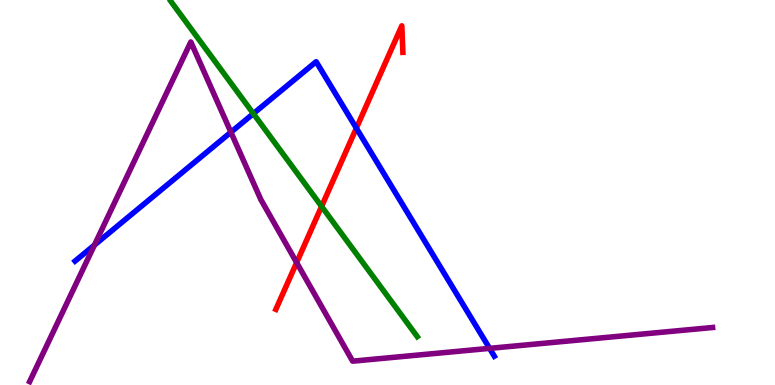[{'lines': ['blue', 'red'], 'intersections': [{'x': 4.6, 'y': 6.67}]}, {'lines': ['green', 'red'], 'intersections': [{'x': 4.15, 'y': 4.64}]}, {'lines': ['purple', 'red'], 'intersections': [{'x': 3.83, 'y': 3.18}]}, {'lines': ['blue', 'green'], 'intersections': [{'x': 3.27, 'y': 7.05}]}, {'lines': ['blue', 'purple'], 'intersections': [{'x': 1.22, 'y': 3.64}, {'x': 2.98, 'y': 6.57}, {'x': 6.32, 'y': 0.952}]}, {'lines': ['green', 'purple'], 'intersections': []}]